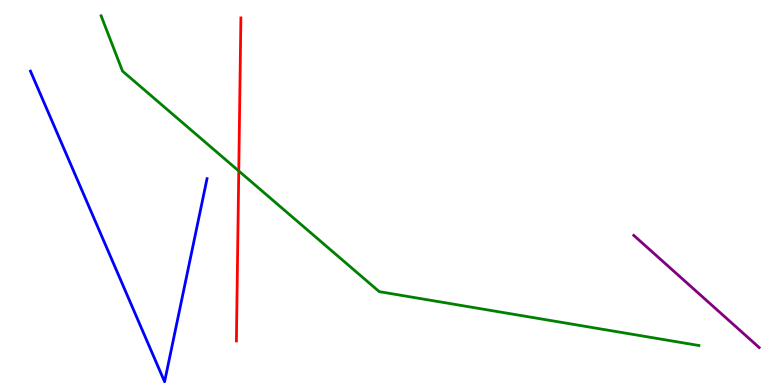[{'lines': ['blue', 'red'], 'intersections': []}, {'lines': ['green', 'red'], 'intersections': [{'x': 3.08, 'y': 5.56}]}, {'lines': ['purple', 'red'], 'intersections': []}, {'lines': ['blue', 'green'], 'intersections': []}, {'lines': ['blue', 'purple'], 'intersections': []}, {'lines': ['green', 'purple'], 'intersections': []}]